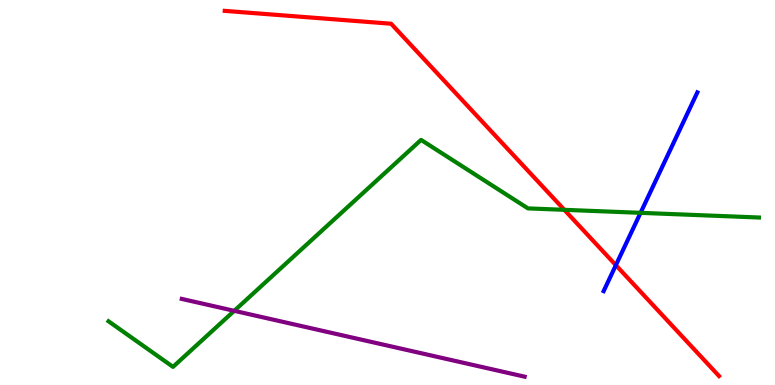[{'lines': ['blue', 'red'], 'intersections': [{'x': 7.95, 'y': 3.11}]}, {'lines': ['green', 'red'], 'intersections': [{'x': 7.28, 'y': 4.55}]}, {'lines': ['purple', 'red'], 'intersections': []}, {'lines': ['blue', 'green'], 'intersections': [{'x': 8.27, 'y': 4.47}]}, {'lines': ['blue', 'purple'], 'intersections': []}, {'lines': ['green', 'purple'], 'intersections': [{'x': 3.02, 'y': 1.93}]}]